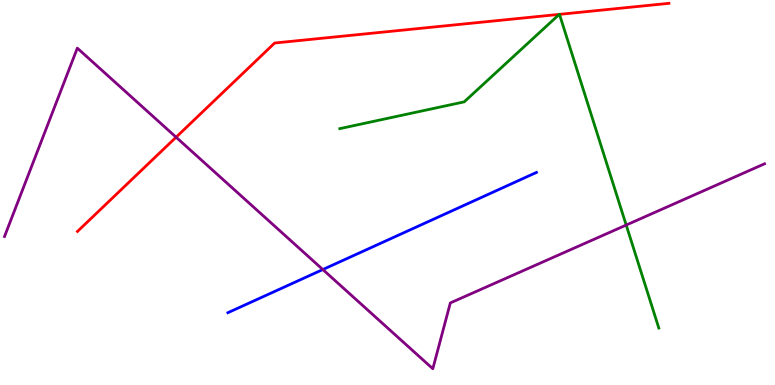[{'lines': ['blue', 'red'], 'intersections': []}, {'lines': ['green', 'red'], 'intersections': [{'x': 7.22, 'y': 9.63}, {'x': 7.22, 'y': 9.63}]}, {'lines': ['purple', 'red'], 'intersections': [{'x': 2.27, 'y': 6.44}]}, {'lines': ['blue', 'green'], 'intersections': []}, {'lines': ['blue', 'purple'], 'intersections': [{'x': 4.17, 'y': 3.0}]}, {'lines': ['green', 'purple'], 'intersections': [{'x': 8.08, 'y': 4.15}]}]